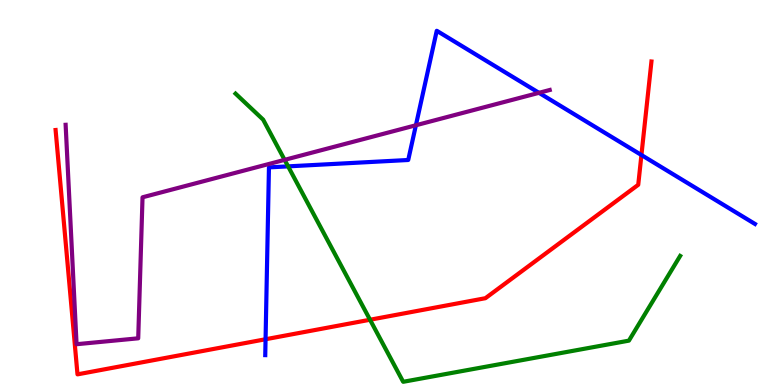[{'lines': ['blue', 'red'], 'intersections': [{'x': 3.43, 'y': 1.19}, {'x': 8.28, 'y': 5.97}]}, {'lines': ['green', 'red'], 'intersections': [{'x': 4.77, 'y': 1.69}]}, {'lines': ['purple', 'red'], 'intersections': []}, {'lines': ['blue', 'green'], 'intersections': [{'x': 3.72, 'y': 5.68}]}, {'lines': ['blue', 'purple'], 'intersections': [{'x': 5.37, 'y': 6.75}, {'x': 6.95, 'y': 7.59}]}, {'lines': ['green', 'purple'], 'intersections': [{'x': 3.67, 'y': 5.85}]}]